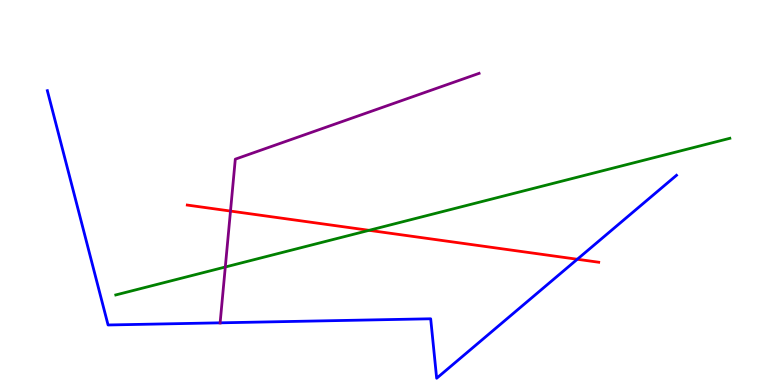[{'lines': ['blue', 'red'], 'intersections': [{'x': 7.45, 'y': 3.27}]}, {'lines': ['green', 'red'], 'intersections': [{'x': 4.76, 'y': 4.02}]}, {'lines': ['purple', 'red'], 'intersections': [{'x': 2.97, 'y': 4.52}]}, {'lines': ['blue', 'green'], 'intersections': []}, {'lines': ['blue', 'purple'], 'intersections': [{'x': 2.84, 'y': 1.61}]}, {'lines': ['green', 'purple'], 'intersections': [{'x': 2.91, 'y': 3.06}]}]